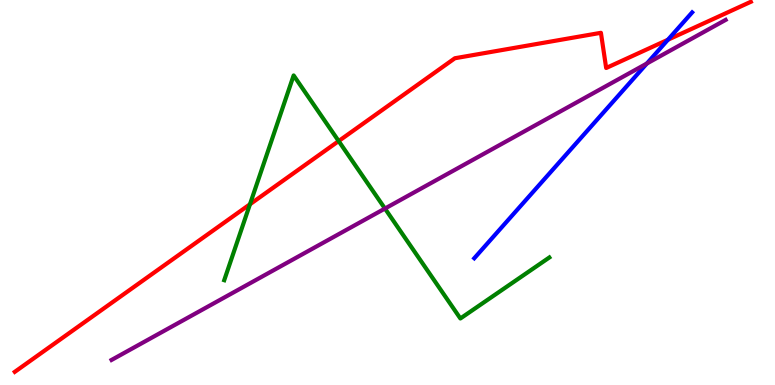[{'lines': ['blue', 'red'], 'intersections': [{'x': 8.62, 'y': 8.97}]}, {'lines': ['green', 'red'], 'intersections': [{'x': 3.23, 'y': 4.69}, {'x': 4.37, 'y': 6.34}]}, {'lines': ['purple', 'red'], 'intersections': []}, {'lines': ['blue', 'green'], 'intersections': []}, {'lines': ['blue', 'purple'], 'intersections': [{'x': 8.35, 'y': 8.35}]}, {'lines': ['green', 'purple'], 'intersections': [{'x': 4.97, 'y': 4.58}]}]